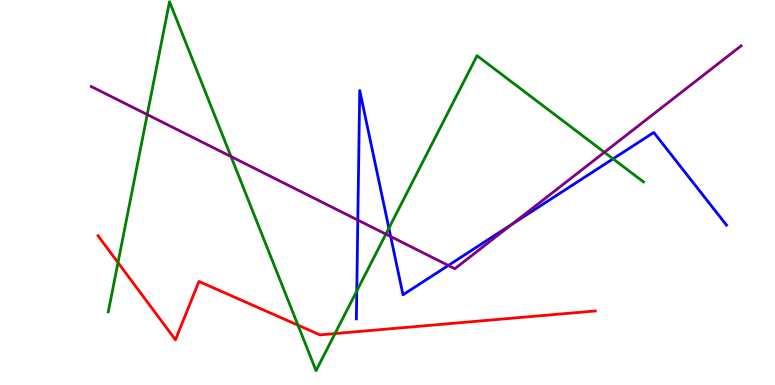[{'lines': ['blue', 'red'], 'intersections': []}, {'lines': ['green', 'red'], 'intersections': [{'x': 1.52, 'y': 3.18}, {'x': 3.84, 'y': 1.55}, {'x': 4.32, 'y': 1.34}]}, {'lines': ['purple', 'red'], 'intersections': []}, {'lines': ['blue', 'green'], 'intersections': [{'x': 4.6, 'y': 2.44}, {'x': 5.02, 'y': 4.07}, {'x': 7.91, 'y': 5.87}]}, {'lines': ['blue', 'purple'], 'intersections': [{'x': 4.62, 'y': 4.28}, {'x': 5.04, 'y': 3.86}, {'x': 5.78, 'y': 3.11}, {'x': 6.6, 'y': 4.17}]}, {'lines': ['green', 'purple'], 'intersections': [{'x': 1.9, 'y': 7.02}, {'x': 2.98, 'y': 5.93}, {'x': 4.98, 'y': 3.92}, {'x': 7.8, 'y': 6.05}]}]